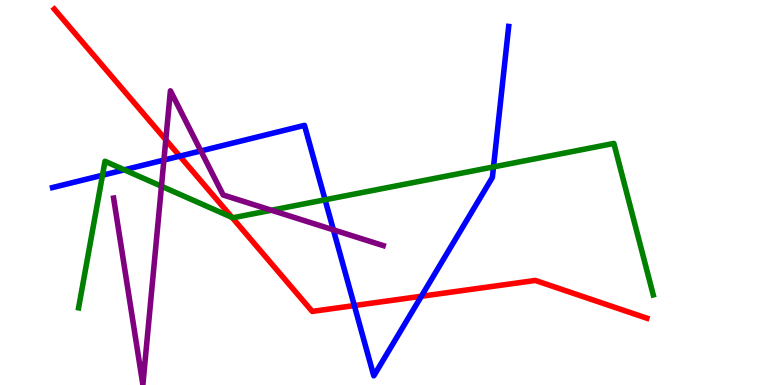[{'lines': ['blue', 'red'], 'intersections': [{'x': 2.32, 'y': 5.94}, {'x': 4.57, 'y': 2.06}, {'x': 5.44, 'y': 2.3}]}, {'lines': ['green', 'red'], 'intersections': [{'x': 2.99, 'y': 4.35}]}, {'lines': ['purple', 'red'], 'intersections': [{'x': 2.14, 'y': 6.37}]}, {'lines': ['blue', 'green'], 'intersections': [{'x': 1.32, 'y': 5.45}, {'x': 1.6, 'y': 5.59}, {'x': 4.19, 'y': 4.81}, {'x': 6.37, 'y': 5.66}]}, {'lines': ['blue', 'purple'], 'intersections': [{'x': 2.11, 'y': 5.84}, {'x': 2.59, 'y': 6.08}, {'x': 4.3, 'y': 4.03}]}, {'lines': ['green', 'purple'], 'intersections': [{'x': 2.08, 'y': 5.16}, {'x': 3.5, 'y': 4.54}]}]